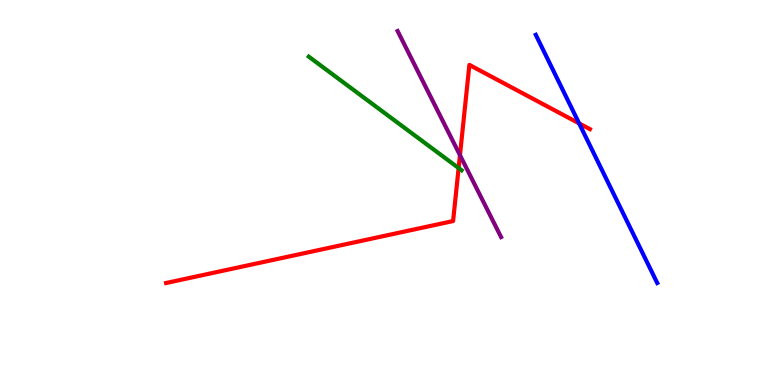[{'lines': ['blue', 'red'], 'intersections': [{'x': 7.47, 'y': 6.8}]}, {'lines': ['green', 'red'], 'intersections': [{'x': 5.92, 'y': 5.63}]}, {'lines': ['purple', 'red'], 'intersections': [{'x': 5.94, 'y': 5.97}]}, {'lines': ['blue', 'green'], 'intersections': []}, {'lines': ['blue', 'purple'], 'intersections': []}, {'lines': ['green', 'purple'], 'intersections': []}]